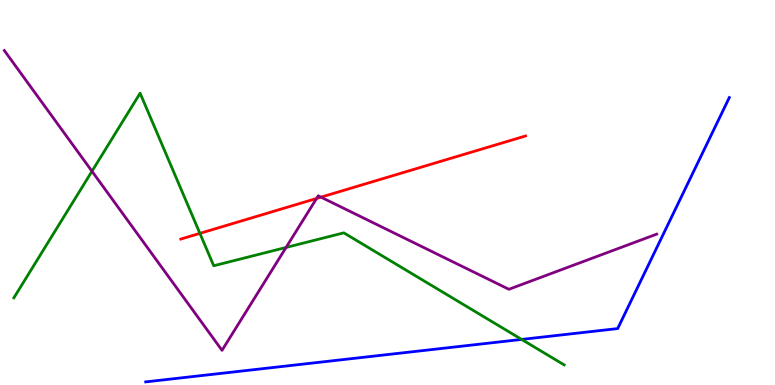[{'lines': ['blue', 'red'], 'intersections': []}, {'lines': ['green', 'red'], 'intersections': [{'x': 2.58, 'y': 3.94}]}, {'lines': ['purple', 'red'], 'intersections': [{'x': 4.08, 'y': 4.84}, {'x': 4.14, 'y': 4.88}]}, {'lines': ['blue', 'green'], 'intersections': [{'x': 6.73, 'y': 1.18}]}, {'lines': ['blue', 'purple'], 'intersections': []}, {'lines': ['green', 'purple'], 'intersections': [{'x': 1.19, 'y': 5.55}, {'x': 3.69, 'y': 3.57}]}]